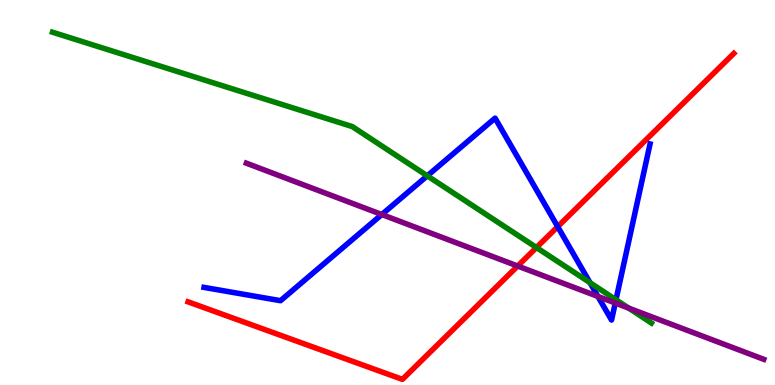[{'lines': ['blue', 'red'], 'intersections': [{'x': 7.2, 'y': 4.11}]}, {'lines': ['green', 'red'], 'intersections': [{'x': 6.92, 'y': 3.57}]}, {'lines': ['purple', 'red'], 'intersections': [{'x': 6.68, 'y': 3.09}]}, {'lines': ['blue', 'green'], 'intersections': [{'x': 5.51, 'y': 5.43}, {'x': 7.61, 'y': 2.66}, {'x': 7.95, 'y': 2.21}]}, {'lines': ['blue', 'purple'], 'intersections': [{'x': 4.93, 'y': 4.43}, {'x': 7.72, 'y': 2.3}, {'x': 7.94, 'y': 2.13}]}, {'lines': ['green', 'purple'], 'intersections': [{'x': 8.11, 'y': 2.0}]}]